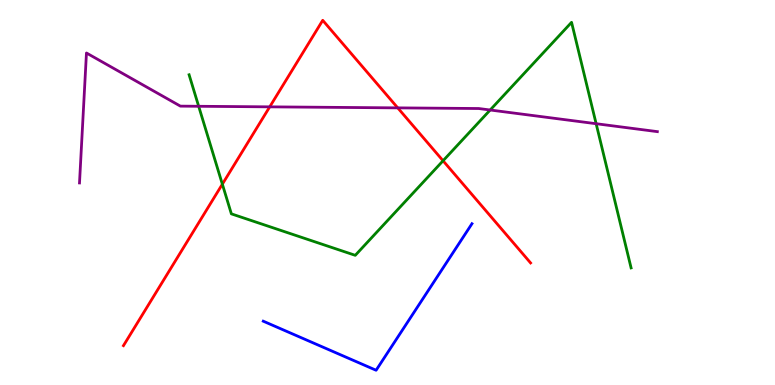[{'lines': ['blue', 'red'], 'intersections': []}, {'lines': ['green', 'red'], 'intersections': [{'x': 2.87, 'y': 5.22}, {'x': 5.72, 'y': 5.82}]}, {'lines': ['purple', 'red'], 'intersections': [{'x': 3.48, 'y': 7.22}, {'x': 5.13, 'y': 7.2}]}, {'lines': ['blue', 'green'], 'intersections': []}, {'lines': ['blue', 'purple'], 'intersections': []}, {'lines': ['green', 'purple'], 'intersections': [{'x': 2.56, 'y': 7.24}, {'x': 6.32, 'y': 7.14}, {'x': 7.69, 'y': 6.79}]}]